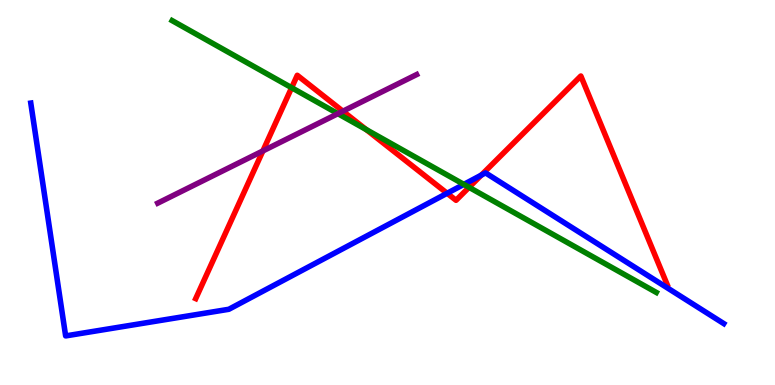[{'lines': ['blue', 'red'], 'intersections': [{'x': 5.77, 'y': 4.98}, {'x': 6.21, 'y': 5.45}]}, {'lines': ['green', 'red'], 'intersections': [{'x': 3.76, 'y': 7.72}, {'x': 4.73, 'y': 6.63}, {'x': 6.05, 'y': 5.13}]}, {'lines': ['purple', 'red'], 'intersections': [{'x': 3.39, 'y': 6.08}, {'x': 4.42, 'y': 7.11}]}, {'lines': ['blue', 'green'], 'intersections': [{'x': 5.99, 'y': 5.21}]}, {'lines': ['blue', 'purple'], 'intersections': []}, {'lines': ['green', 'purple'], 'intersections': [{'x': 4.36, 'y': 7.05}]}]